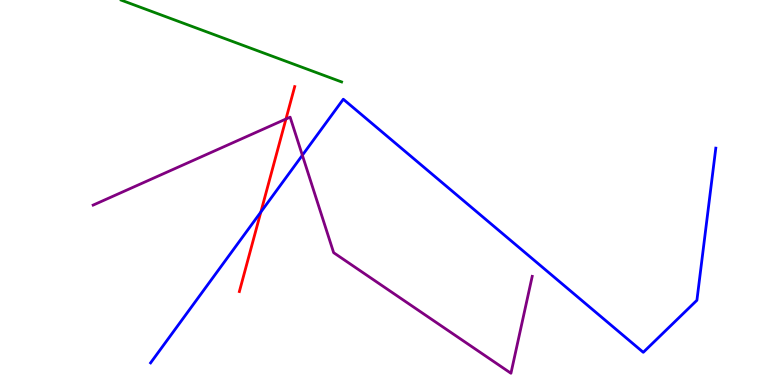[{'lines': ['blue', 'red'], 'intersections': [{'x': 3.37, 'y': 4.49}]}, {'lines': ['green', 'red'], 'intersections': []}, {'lines': ['purple', 'red'], 'intersections': [{'x': 3.69, 'y': 6.91}]}, {'lines': ['blue', 'green'], 'intersections': []}, {'lines': ['blue', 'purple'], 'intersections': [{'x': 3.9, 'y': 5.97}]}, {'lines': ['green', 'purple'], 'intersections': []}]